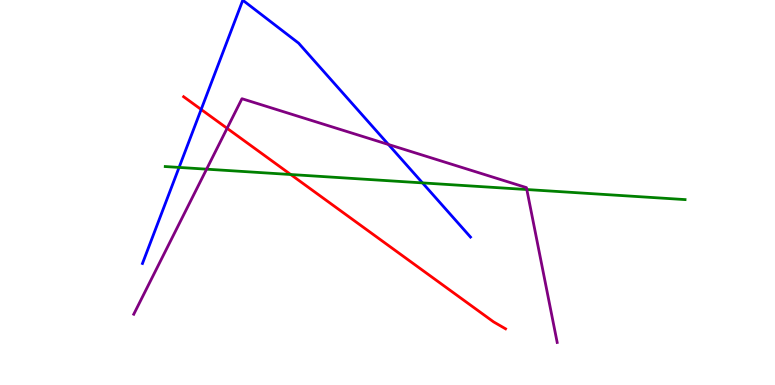[{'lines': ['blue', 'red'], 'intersections': [{'x': 2.6, 'y': 7.16}]}, {'lines': ['green', 'red'], 'intersections': [{'x': 3.75, 'y': 5.47}]}, {'lines': ['purple', 'red'], 'intersections': [{'x': 2.93, 'y': 6.67}]}, {'lines': ['blue', 'green'], 'intersections': [{'x': 2.31, 'y': 5.65}, {'x': 5.45, 'y': 5.25}]}, {'lines': ['blue', 'purple'], 'intersections': [{'x': 5.01, 'y': 6.25}]}, {'lines': ['green', 'purple'], 'intersections': [{'x': 2.67, 'y': 5.61}, {'x': 6.8, 'y': 5.08}]}]